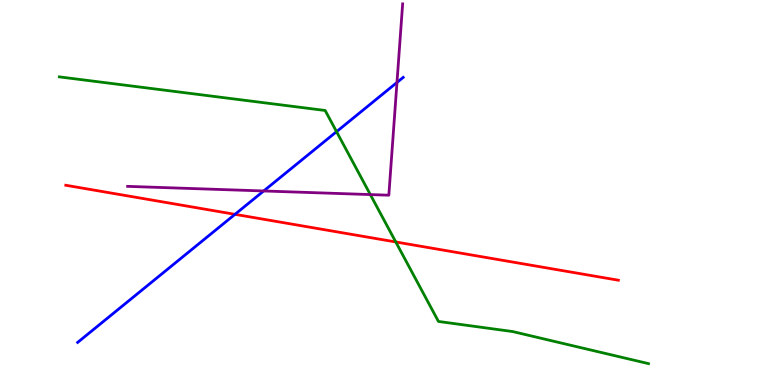[{'lines': ['blue', 'red'], 'intersections': [{'x': 3.03, 'y': 4.43}]}, {'lines': ['green', 'red'], 'intersections': [{'x': 5.11, 'y': 3.72}]}, {'lines': ['purple', 'red'], 'intersections': []}, {'lines': ['blue', 'green'], 'intersections': [{'x': 4.34, 'y': 6.58}]}, {'lines': ['blue', 'purple'], 'intersections': [{'x': 3.4, 'y': 5.04}, {'x': 5.12, 'y': 7.86}]}, {'lines': ['green', 'purple'], 'intersections': [{'x': 4.78, 'y': 4.95}]}]